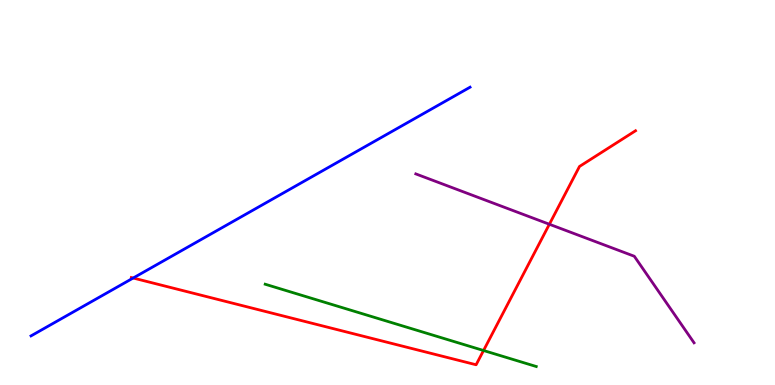[{'lines': ['blue', 'red'], 'intersections': [{'x': 1.72, 'y': 2.78}]}, {'lines': ['green', 'red'], 'intersections': [{'x': 6.24, 'y': 0.896}]}, {'lines': ['purple', 'red'], 'intersections': [{'x': 7.09, 'y': 4.18}]}, {'lines': ['blue', 'green'], 'intersections': []}, {'lines': ['blue', 'purple'], 'intersections': []}, {'lines': ['green', 'purple'], 'intersections': []}]